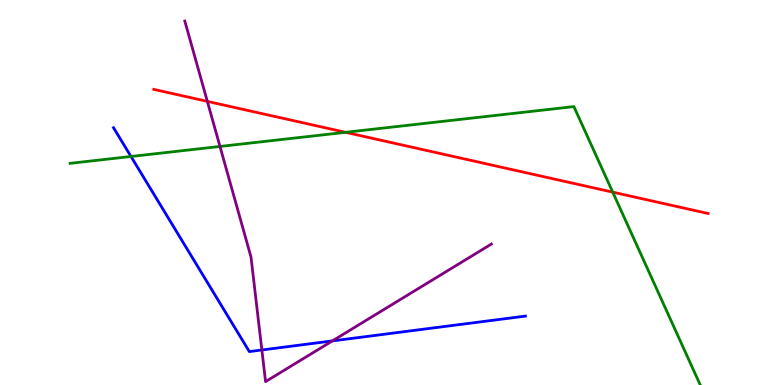[{'lines': ['blue', 'red'], 'intersections': []}, {'lines': ['green', 'red'], 'intersections': [{'x': 4.46, 'y': 6.56}, {'x': 7.91, 'y': 5.01}]}, {'lines': ['purple', 'red'], 'intersections': [{'x': 2.68, 'y': 7.37}]}, {'lines': ['blue', 'green'], 'intersections': [{'x': 1.69, 'y': 5.94}]}, {'lines': ['blue', 'purple'], 'intersections': [{'x': 3.38, 'y': 0.91}, {'x': 4.29, 'y': 1.15}]}, {'lines': ['green', 'purple'], 'intersections': [{'x': 2.84, 'y': 6.2}]}]